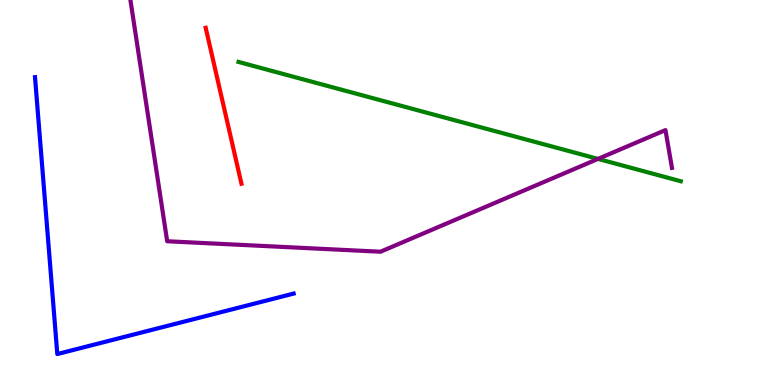[{'lines': ['blue', 'red'], 'intersections': []}, {'lines': ['green', 'red'], 'intersections': []}, {'lines': ['purple', 'red'], 'intersections': []}, {'lines': ['blue', 'green'], 'intersections': []}, {'lines': ['blue', 'purple'], 'intersections': []}, {'lines': ['green', 'purple'], 'intersections': [{'x': 7.72, 'y': 5.87}]}]